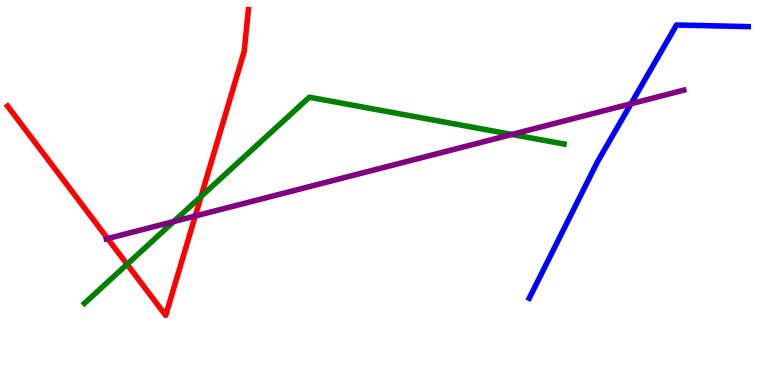[{'lines': ['blue', 'red'], 'intersections': []}, {'lines': ['green', 'red'], 'intersections': [{'x': 1.64, 'y': 3.14}, {'x': 2.59, 'y': 4.9}]}, {'lines': ['purple', 'red'], 'intersections': [{'x': 1.39, 'y': 3.8}, {'x': 2.52, 'y': 4.39}]}, {'lines': ['blue', 'green'], 'intersections': []}, {'lines': ['blue', 'purple'], 'intersections': [{'x': 8.14, 'y': 7.3}]}, {'lines': ['green', 'purple'], 'intersections': [{'x': 2.24, 'y': 4.25}, {'x': 6.6, 'y': 6.51}]}]